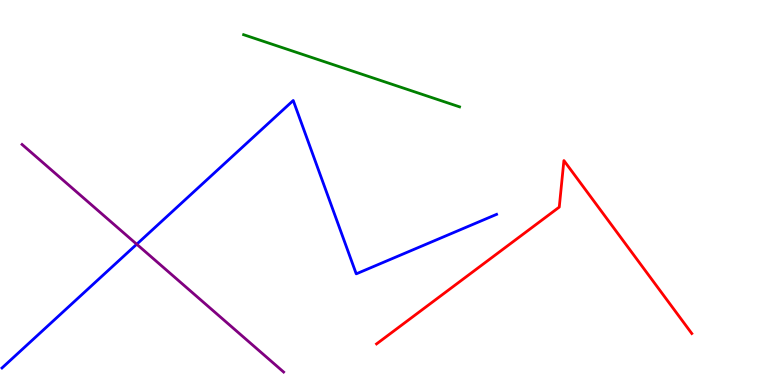[{'lines': ['blue', 'red'], 'intersections': []}, {'lines': ['green', 'red'], 'intersections': []}, {'lines': ['purple', 'red'], 'intersections': []}, {'lines': ['blue', 'green'], 'intersections': []}, {'lines': ['blue', 'purple'], 'intersections': [{'x': 1.76, 'y': 3.66}]}, {'lines': ['green', 'purple'], 'intersections': []}]